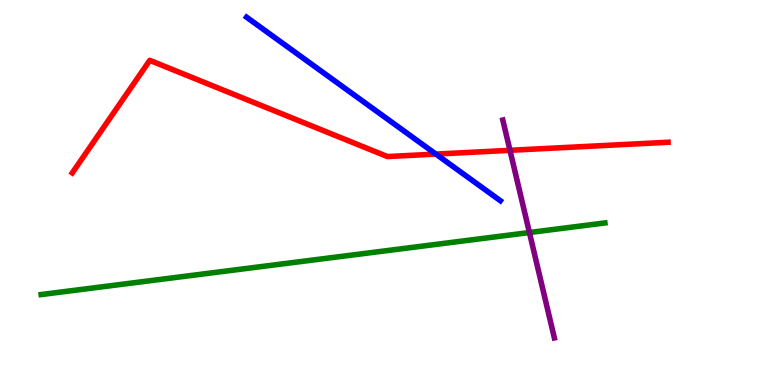[{'lines': ['blue', 'red'], 'intersections': [{'x': 5.62, 'y': 6.0}]}, {'lines': ['green', 'red'], 'intersections': []}, {'lines': ['purple', 'red'], 'intersections': [{'x': 6.58, 'y': 6.1}]}, {'lines': ['blue', 'green'], 'intersections': []}, {'lines': ['blue', 'purple'], 'intersections': []}, {'lines': ['green', 'purple'], 'intersections': [{'x': 6.83, 'y': 3.96}]}]